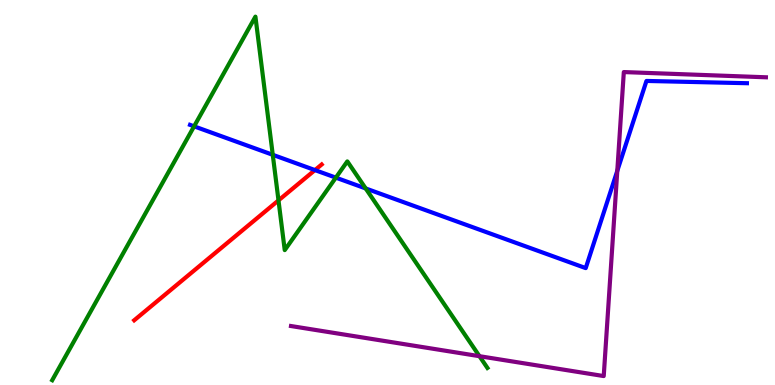[{'lines': ['blue', 'red'], 'intersections': [{'x': 4.06, 'y': 5.58}]}, {'lines': ['green', 'red'], 'intersections': [{'x': 3.59, 'y': 4.8}]}, {'lines': ['purple', 'red'], 'intersections': []}, {'lines': ['blue', 'green'], 'intersections': [{'x': 2.5, 'y': 6.72}, {'x': 3.52, 'y': 5.98}, {'x': 4.33, 'y': 5.39}, {'x': 4.72, 'y': 5.11}]}, {'lines': ['blue', 'purple'], 'intersections': [{'x': 7.97, 'y': 5.56}]}, {'lines': ['green', 'purple'], 'intersections': [{'x': 6.19, 'y': 0.748}]}]